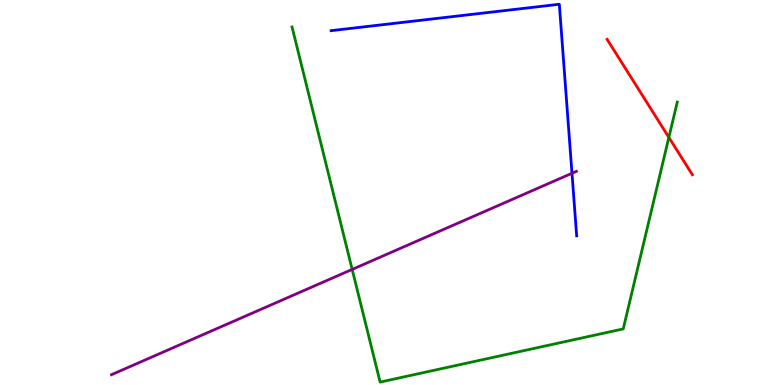[{'lines': ['blue', 'red'], 'intersections': []}, {'lines': ['green', 'red'], 'intersections': [{'x': 8.63, 'y': 6.43}]}, {'lines': ['purple', 'red'], 'intersections': []}, {'lines': ['blue', 'green'], 'intersections': []}, {'lines': ['blue', 'purple'], 'intersections': [{'x': 7.38, 'y': 5.5}]}, {'lines': ['green', 'purple'], 'intersections': [{'x': 4.54, 'y': 3.0}]}]